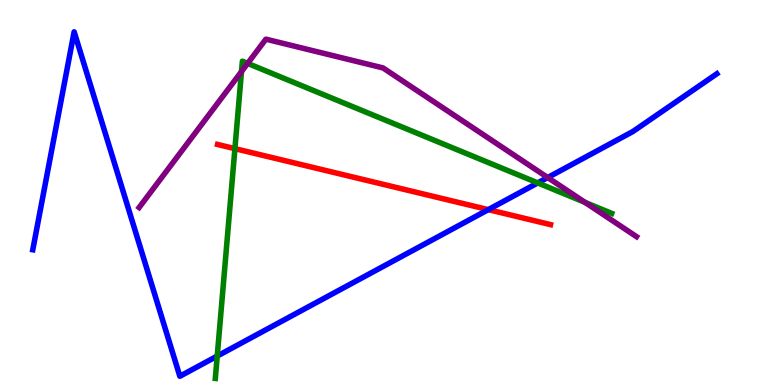[{'lines': ['blue', 'red'], 'intersections': [{'x': 6.3, 'y': 4.56}]}, {'lines': ['green', 'red'], 'intersections': [{'x': 3.03, 'y': 6.14}]}, {'lines': ['purple', 'red'], 'intersections': []}, {'lines': ['blue', 'green'], 'intersections': [{'x': 2.8, 'y': 0.752}, {'x': 6.94, 'y': 5.25}]}, {'lines': ['blue', 'purple'], 'intersections': [{'x': 7.07, 'y': 5.39}]}, {'lines': ['green', 'purple'], 'intersections': [{'x': 3.12, 'y': 8.14}, {'x': 3.2, 'y': 8.35}, {'x': 7.55, 'y': 4.74}]}]